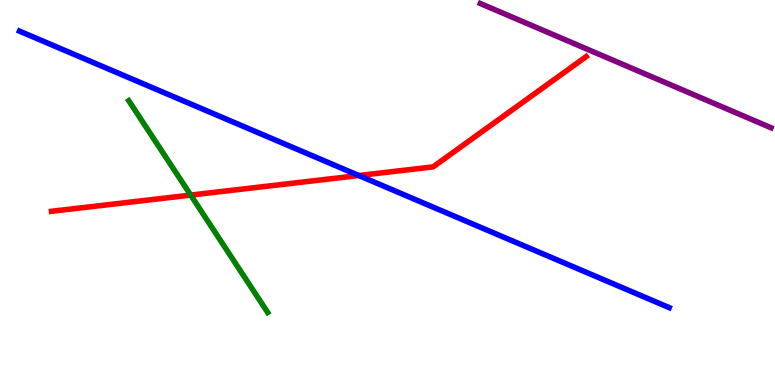[{'lines': ['blue', 'red'], 'intersections': [{'x': 4.63, 'y': 5.44}]}, {'lines': ['green', 'red'], 'intersections': [{'x': 2.46, 'y': 4.93}]}, {'lines': ['purple', 'red'], 'intersections': []}, {'lines': ['blue', 'green'], 'intersections': []}, {'lines': ['blue', 'purple'], 'intersections': []}, {'lines': ['green', 'purple'], 'intersections': []}]